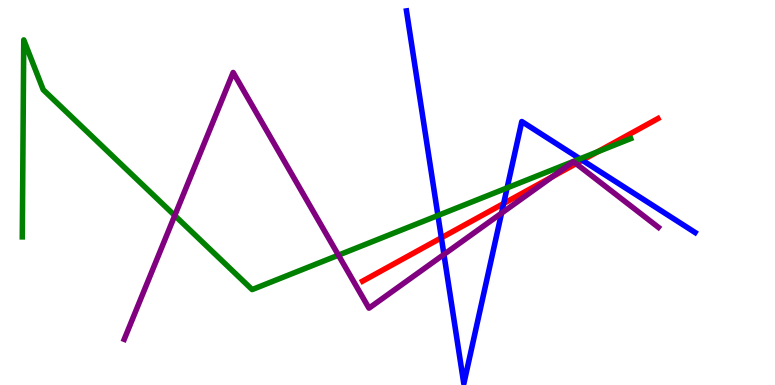[{'lines': ['blue', 'red'], 'intersections': [{'x': 5.7, 'y': 3.82}, {'x': 6.5, 'y': 4.71}, {'x': 7.51, 'y': 5.84}]}, {'lines': ['green', 'red'], 'intersections': [{'x': 7.71, 'y': 6.06}]}, {'lines': ['purple', 'red'], 'intersections': [{'x': 7.13, 'y': 5.41}, {'x': 7.43, 'y': 5.75}]}, {'lines': ['blue', 'green'], 'intersections': [{'x': 5.65, 'y': 4.4}, {'x': 6.54, 'y': 5.12}, {'x': 7.48, 'y': 5.87}]}, {'lines': ['blue', 'purple'], 'intersections': [{'x': 5.73, 'y': 3.39}, {'x': 6.47, 'y': 4.46}]}, {'lines': ['green', 'purple'], 'intersections': [{'x': 2.25, 'y': 4.4}, {'x': 4.37, 'y': 3.37}]}]